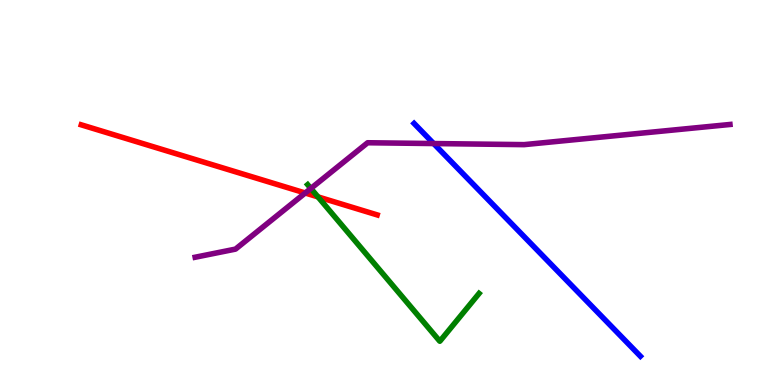[{'lines': ['blue', 'red'], 'intersections': []}, {'lines': ['green', 'red'], 'intersections': [{'x': 4.1, 'y': 4.89}]}, {'lines': ['purple', 'red'], 'intersections': [{'x': 3.94, 'y': 4.99}]}, {'lines': ['blue', 'green'], 'intersections': []}, {'lines': ['blue', 'purple'], 'intersections': [{'x': 5.6, 'y': 6.27}]}, {'lines': ['green', 'purple'], 'intersections': [{'x': 4.01, 'y': 5.11}]}]